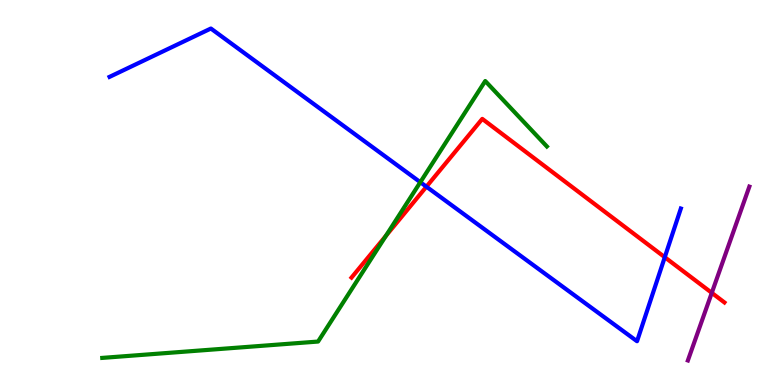[{'lines': ['blue', 'red'], 'intersections': [{'x': 5.5, 'y': 5.15}, {'x': 8.58, 'y': 3.32}]}, {'lines': ['green', 'red'], 'intersections': [{'x': 4.98, 'y': 3.87}]}, {'lines': ['purple', 'red'], 'intersections': [{'x': 9.18, 'y': 2.39}]}, {'lines': ['blue', 'green'], 'intersections': [{'x': 5.42, 'y': 5.27}]}, {'lines': ['blue', 'purple'], 'intersections': []}, {'lines': ['green', 'purple'], 'intersections': []}]